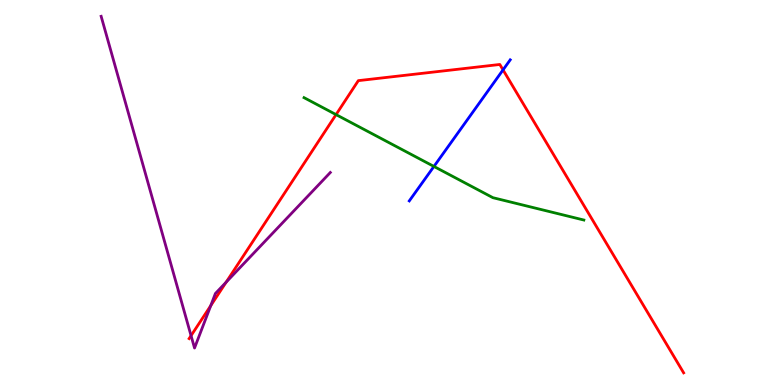[{'lines': ['blue', 'red'], 'intersections': [{'x': 6.49, 'y': 8.18}]}, {'lines': ['green', 'red'], 'intersections': [{'x': 4.34, 'y': 7.02}]}, {'lines': ['purple', 'red'], 'intersections': [{'x': 2.47, 'y': 1.28}, {'x': 2.72, 'y': 2.06}, {'x': 2.92, 'y': 2.67}]}, {'lines': ['blue', 'green'], 'intersections': [{'x': 5.6, 'y': 5.68}]}, {'lines': ['blue', 'purple'], 'intersections': []}, {'lines': ['green', 'purple'], 'intersections': []}]